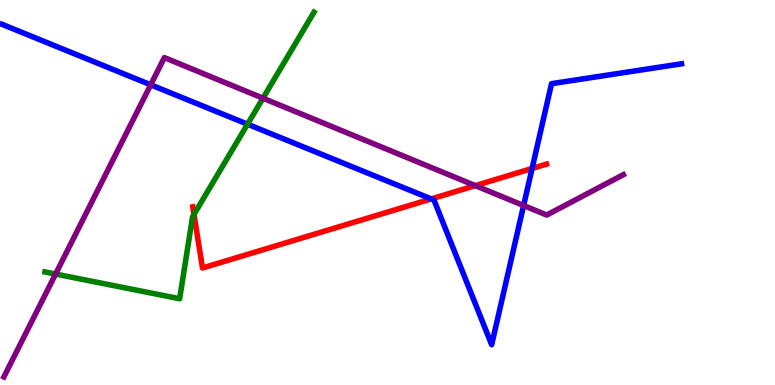[{'lines': ['blue', 'red'], 'intersections': [{'x': 5.56, 'y': 4.83}, {'x': 6.87, 'y': 5.62}]}, {'lines': ['green', 'red'], 'intersections': [{'x': 2.5, 'y': 4.43}]}, {'lines': ['purple', 'red'], 'intersections': [{'x': 6.13, 'y': 5.18}]}, {'lines': ['blue', 'green'], 'intersections': [{'x': 3.19, 'y': 6.77}]}, {'lines': ['blue', 'purple'], 'intersections': [{'x': 1.94, 'y': 7.8}, {'x': 6.76, 'y': 4.66}]}, {'lines': ['green', 'purple'], 'intersections': [{'x': 0.717, 'y': 2.88}, {'x': 3.39, 'y': 7.45}]}]